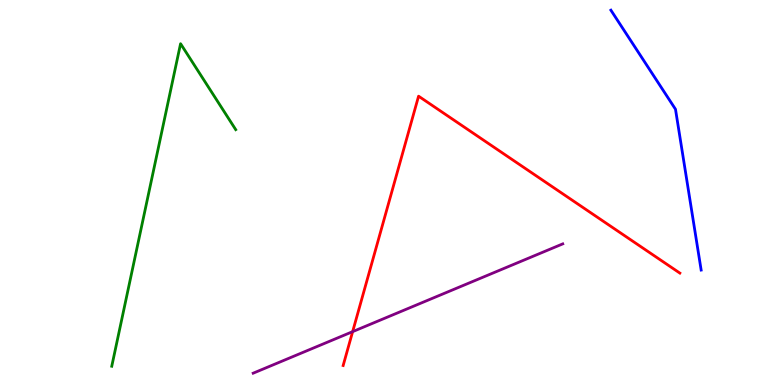[{'lines': ['blue', 'red'], 'intersections': []}, {'lines': ['green', 'red'], 'intersections': []}, {'lines': ['purple', 'red'], 'intersections': [{'x': 4.55, 'y': 1.39}]}, {'lines': ['blue', 'green'], 'intersections': []}, {'lines': ['blue', 'purple'], 'intersections': []}, {'lines': ['green', 'purple'], 'intersections': []}]